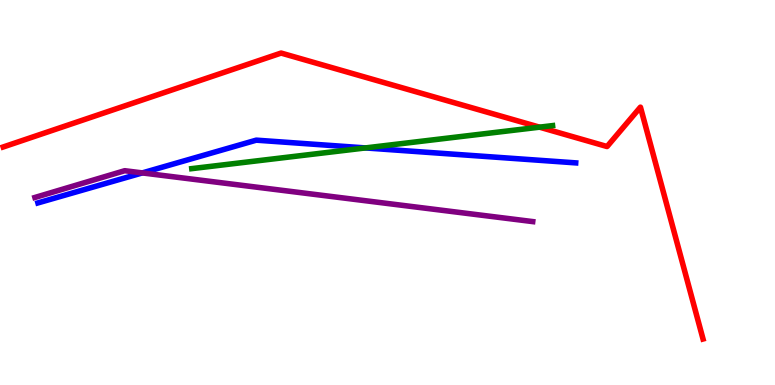[{'lines': ['blue', 'red'], 'intersections': []}, {'lines': ['green', 'red'], 'intersections': [{'x': 6.96, 'y': 6.7}]}, {'lines': ['purple', 'red'], 'intersections': []}, {'lines': ['blue', 'green'], 'intersections': [{'x': 4.72, 'y': 6.16}]}, {'lines': ['blue', 'purple'], 'intersections': [{'x': 1.84, 'y': 5.51}]}, {'lines': ['green', 'purple'], 'intersections': []}]